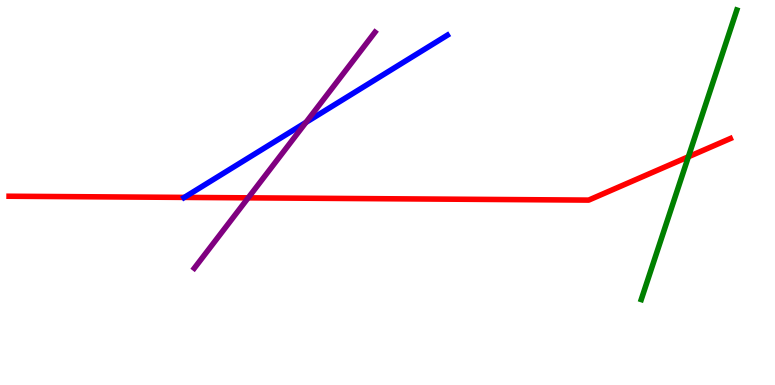[{'lines': ['blue', 'red'], 'intersections': [{'x': 2.38, 'y': 4.87}]}, {'lines': ['green', 'red'], 'intersections': [{'x': 8.88, 'y': 5.93}]}, {'lines': ['purple', 'red'], 'intersections': [{'x': 3.2, 'y': 4.86}]}, {'lines': ['blue', 'green'], 'intersections': []}, {'lines': ['blue', 'purple'], 'intersections': [{'x': 3.95, 'y': 6.82}]}, {'lines': ['green', 'purple'], 'intersections': []}]